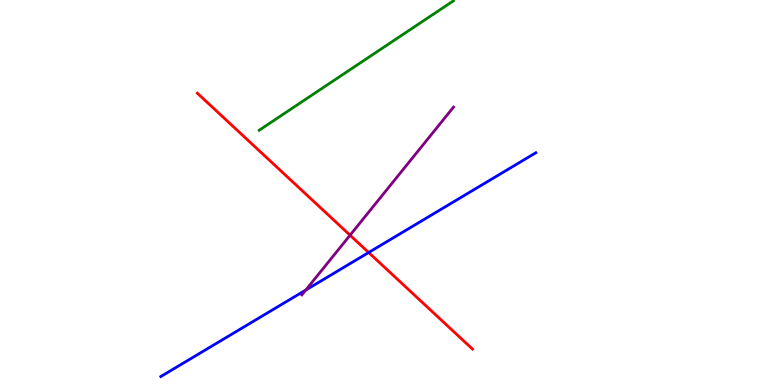[{'lines': ['blue', 'red'], 'intersections': [{'x': 4.76, 'y': 3.44}]}, {'lines': ['green', 'red'], 'intersections': []}, {'lines': ['purple', 'red'], 'intersections': [{'x': 4.52, 'y': 3.89}]}, {'lines': ['blue', 'green'], 'intersections': []}, {'lines': ['blue', 'purple'], 'intersections': [{'x': 3.95, 'y': 2.47}]}, {'lines': ['green', 'purple'], 'intersections': []}]